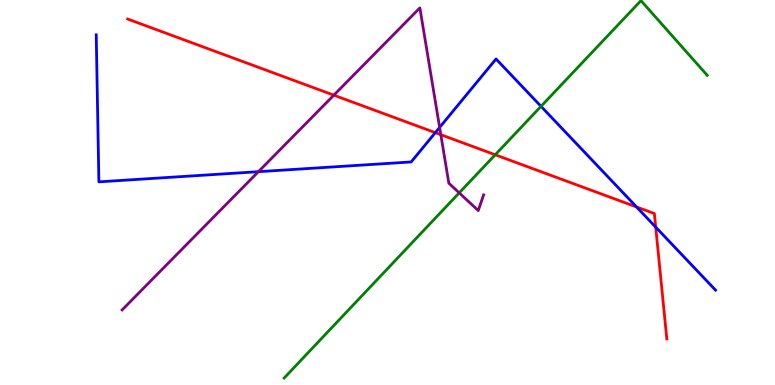[{'lines': ['blue', 'red'], 'intersections': [{'x': 5.62, 'y': 6.55}, {'x': 8.21, 'y': 4.62}, {'x': 8.46, 'y': 4.1}]}, {'lines': ['green', 'red'], 'intersections': [{'x': 6.39, 'y': 5.98}]}, {'lines': ['purple', 'red'], 'intersections': [{'x': 4.31, 'y': 7.53}, {'x': 5.69, 'y': 6.5}]}, {'lines': ['blue', 'green'], 'intersections': [{'x': 6.98, 'y': 7.24}]}, {'lines': ['blue', 'purple'], 'intersections': [{'x': 3.33, 'y': 5.54}, {'x': 5.67, 'y': 6.69}]}, {'lines': ['green', 'purple'], 'intersections': [{'x': 5.93, 'y': 4.99}]}]